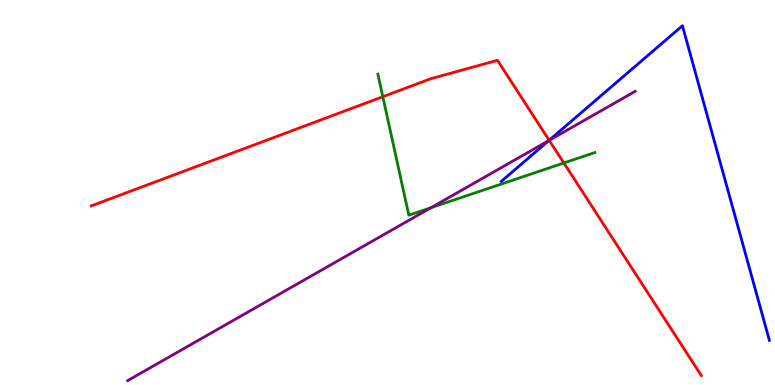[{'lines': ['blue', 'red'], 'intersections': [{'x': 7.09, 'y': 6.36}]}, {'lines': ['green', 'red'], 'intersections': [{'x': 4.94, 'y': 7.49}, {'x': 7.28, 'y': 5.77}]}, {'lines': ['purple', 'red'], 'intersections': [{'x': 7.09, 'y': 6.35}]}, {'lines': ['blue', 'green'], 'intersections': []}, {'lines': ['blue', 'purple'], 'intersections': [{'x': 7.08, 'y': 6.35}]}, {'lines': ['green', 'purple'], 'intersections': [{'x': 5.56, 'y': 4.6}]}]